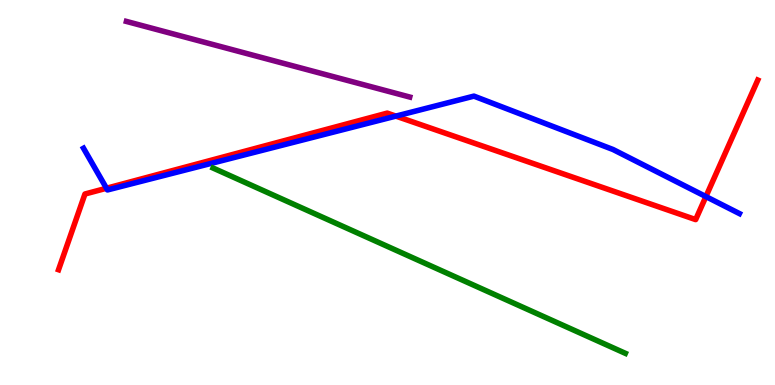[{'lines': ['blue', 'red'], 'intersections': [{'x': 1.37, 'y': 5.11}, {'x': 5.11, 'y': 6.98}, {'x': 9.11, 'y': 4.89}]}, {'lines': ['green', 'red'], 'intersections': []}, {'lines': ['purple', 'red'], 'intersections': []}, {'lines': ['blue', 'green'], 'intersections': []}, {'lines': ['blue', 'purple'], 'intersections': []}, {'lines': ['green', 'purple'], 'intersections': []}]